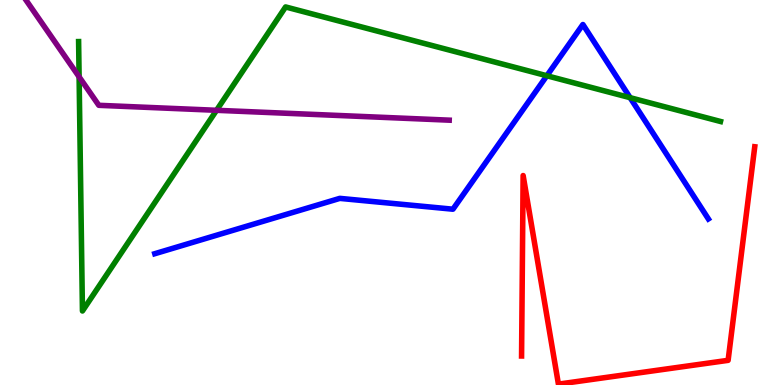[{'lines': ['blue', 'red'], 'intersections': []}, {'lines': ['green', 'red'], 'intersections': []}, {'lines': ['purple', 'red'], 'intersections': []}, {'lines': ['blue', 'green'], 'intersections': [{'x': 7.06, 'y': 8.03}, {'x': 8.13, 'y': 7.46}]}, {'lines': ['blue', 'purple'], 'intersections': []}, {'lines': ['green', 'purple'], 'intersections': [{'x': 1.02, 'y': 8.0}, {'x': 2.79, 'y': 7.14}]}]